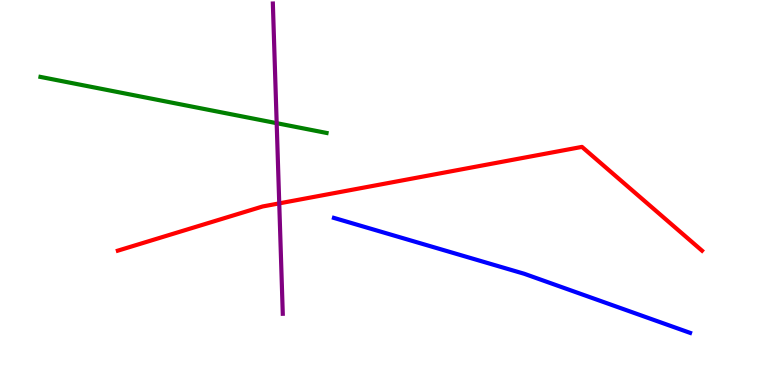[{'lines': ['blue', 'red'], 'intersections': []}, {'lines': ['green', 'red'], 'intersections': []}, {'lines': ['purple', 'red'], 'intersections': [{'x': 3.6, 'y': 4.72}]}, {'lines': ['blue', 'green'], 'intersections': []}, {'lines': ['blue', 'purple'], 'intersections': []}, {'lines': ['green', 'purple'], 'intersections': [{'x': 3.57, 'y': 6.8}]}]